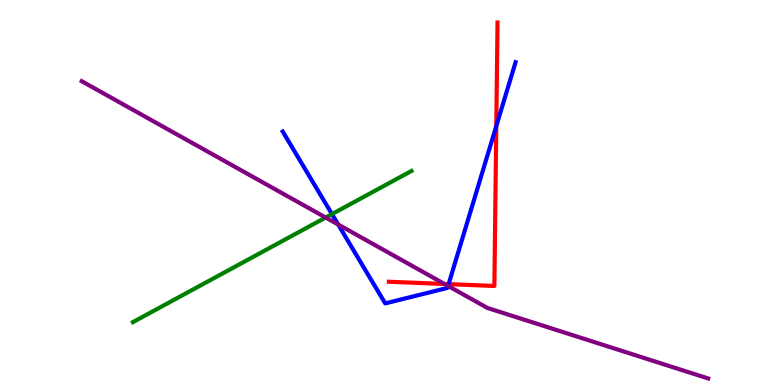[{'lines': ['blue', 'red'], 'intersections': [{'x': 5.79, 'y': 2.62}, {'x': 6.4, 'y': 6.72}]}, {'lines': ['green', 'red'], 'intersections': []}, {'lines': ['purple', 'red'], 'intersections': [{'x': 5.74, 'y': 2.62}]}, {'lines': ['blue', 'green'], 'intersections': [{'x': 4.28, 'y': 4.44}]}, {'lines': ['blue', 'purple'], 'intersections': [{'x': 4.36, 'y': 4.17}, {'x': 5.78, 'y': 2.57}]}, {'lines': ['green', 'purple'], 'intersections': [{'x': 4.2, 'y': 4.35}]}]